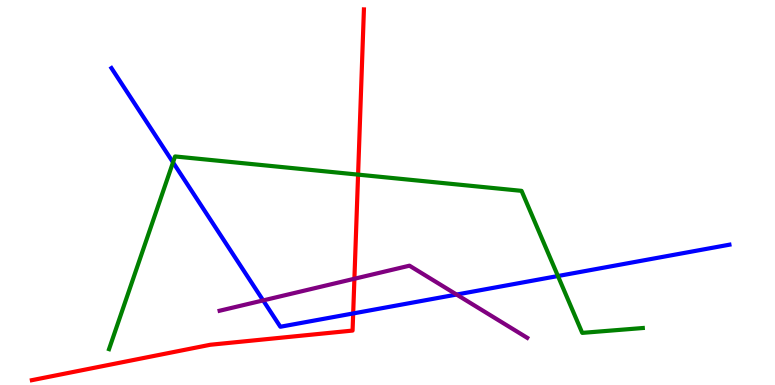[{'lines': ['blue', 'red'], 'intersections': [{'x': 4.56, 'y': 1.86}]}, {'lines': ['green', 'red'], 'intersections': [{'x': 4.62, 'y': 5.46}]}, {'lines': ['purple', 'red'], 'intersections': [{'x': 4.57, 'y': 2.76}]}, {'lines': ['blue', 'green'], 'intersections': [{'x': 2.23, 'y': 5.78}, {'x': 7.2, 'y': 2.83}]}, {'lines': ['blue', 'purple'], 'intersections': [{'x': 3.4, 'y': 2.2}, {'x': 5.89, 'y': 2.35}]}, {'lines': ['green', 'purple'], 'intersections': []}]